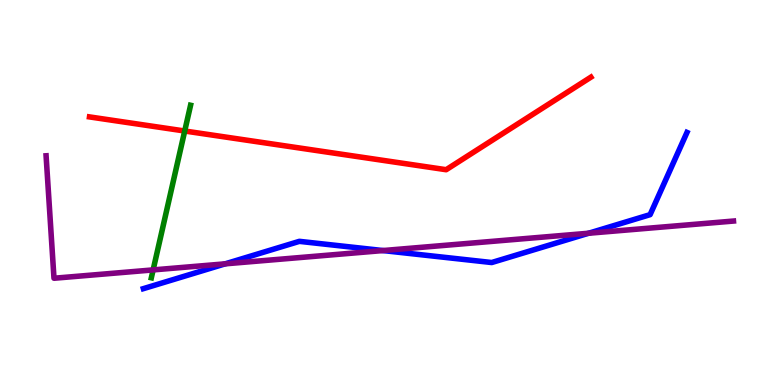[{'lines': ['blue', 'red'], 'intersections': []}, {'lines': ['green', 'red'], 'intersections': [{'x': 2.38, 'y': 6.6}]}, {'lines': ['purple', 'red'], 'intersections': []}, {'lines': ['blue', 'green'], 'intersections': []}, {'lines': ['blue', 'purple'], 'intersections': [{'x': 2.91, 'y': 3.15}, {'x': 4.94, 'y': 3.49}, {'x': 7.59, 'y': 3.94}]}, {'lines': ['green', 'purple'], 'intersections': [{'x': 1.98, 'y': 2.99}]}]